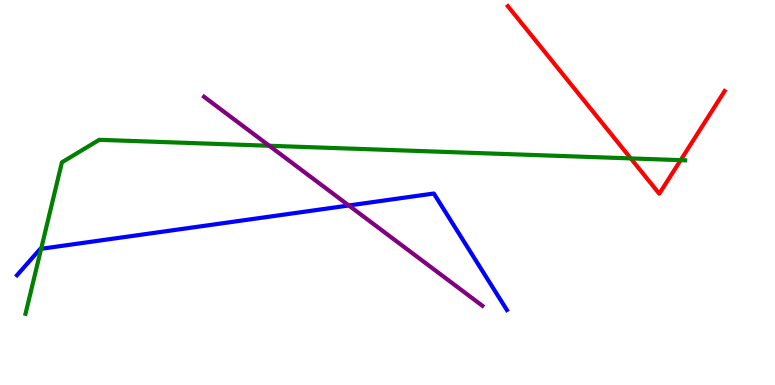[{'lines': ['blue', 'red'], 'intersections': []}, {'lines': ['green', 'red'], 'intersections': [{'x': 8.14, 'y': 5.89}, {'x': 8.78, 'y': 5.84}]}, {'lines': ['purple', 'red'], 'intersections': []}, {'lines': ['blue', 'green'], 'intersections': [{'x': 0.531, 'y': 3.54}]}, {'lines': ['blue', 'purple'], 'intersections': [{'x': 4.5, 'y': 4.66}]}, {'lines': ['green', 'purple'], 'intersections': [{'x': 3.47, 'y': 6.21}]}]